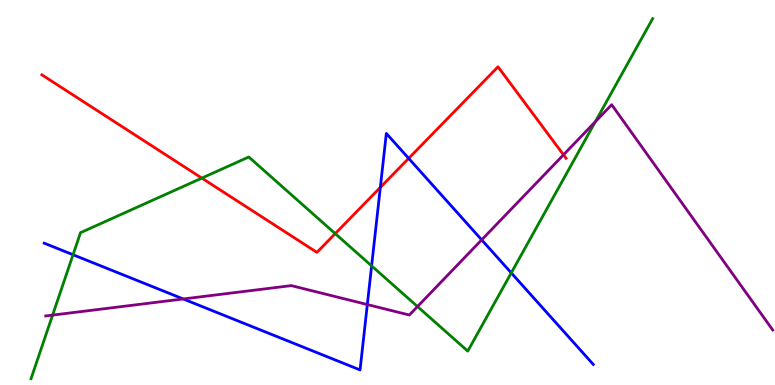[{'lines': ['blue', 'red'], 'intersections': [{'x': 4.91, 'y': 5.13}, {'x': 5.27, 'y': 5.89}]}, {'lines': ['green', 'red'], 'intersections': [{'x': 2.6, 'y': 5.37}, {'x': 4.33, 'y': 3.93}]}, {'lines': ['purple', 'red'], 'intersections': [{'x': 7.27, 'y': 5.98}]}, {'lines': ['blue', 'green'], 'intersections': [{'x': 0.942, 'y': 3.38}, {'x': 4.8, 'y': 3.09}, {'x': 6.6, 'y': 2.91}]}, {'lines': ['blue', 'purple'], 'intersections': [{'x': 2.36, 'y': 2.23}, {'x': 4.74, 'y': 2.09}, {'x': 6.22, 'y': 3.77}]}, {'lines': ['green', 'purple'], 'intersections': [{'x': 0.679, 'y': 1.82}, {'x': 5.39, 'y': 2.04}, {'x': 7.68, 'y': 6.84}]}]